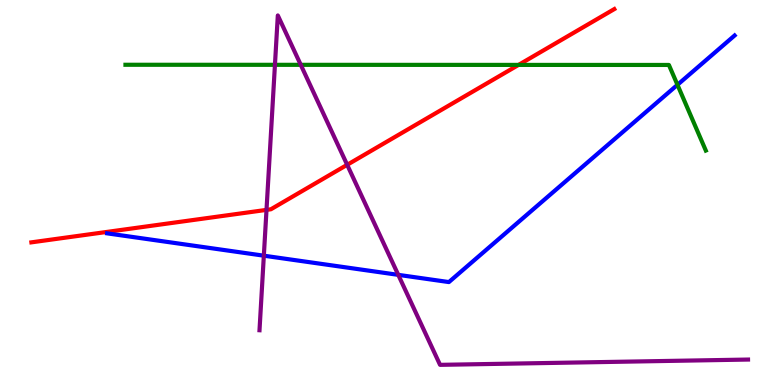[{'lines': ['blue', 'red'], 'intersections': []}, {'lines': ['green', 'red'], 'intersections': [{'x': 6.69, 'y': 8.31}]}, {'lines': ['purple', 'red'], 'intersections': [{'x': 3.44, 'y': 4.55}, {'x': 4.48, 'y': 5.72}]}, {'lines': ['blue', 'green'], 'intersections': [{'x': 8.74, 'y': 7.8}]}, {'lines': ['blue', 'purple'], 'intersections': [{'x': 3.4, 'y': 3.36}, {'x': 5.14, 'y': 2.86}]}, {'lines': ['green', 'purple'], 'intersections': [{'x': 3.55, 'y': 8.32}, {'x': 3.88, 'y': 8.32}]}]